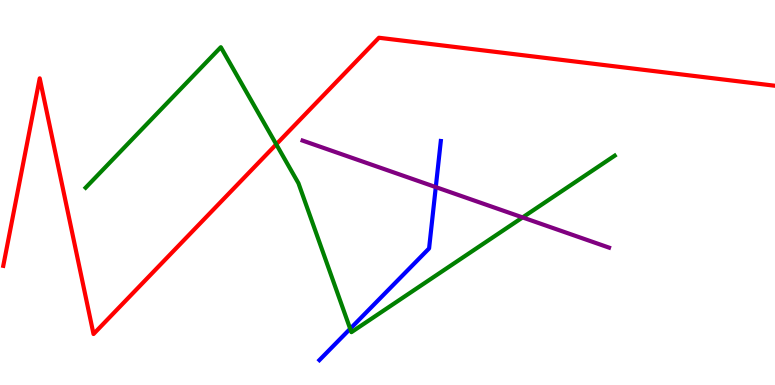[{'lines': ['blue', 'red'], 'intersections': []}, {'lines': ['green', 'red'], 'intersections': [{'x': 3.56, 'y': 6.25}]}, {'lines': ['purple', 'red'], 'intersections': []}, {'lines': ['blue', 'green'], 'intersections': [{'x': 4.52, 'y': 1.46}]}, {'lines': ['blue', 'purple'], 'intersections': [{'x': 5.62, 'y': 5.14}]}, {'lines': ['green', 'purple'], 'intersections': [{'x': 6.74, 'y': 4.35}]}]